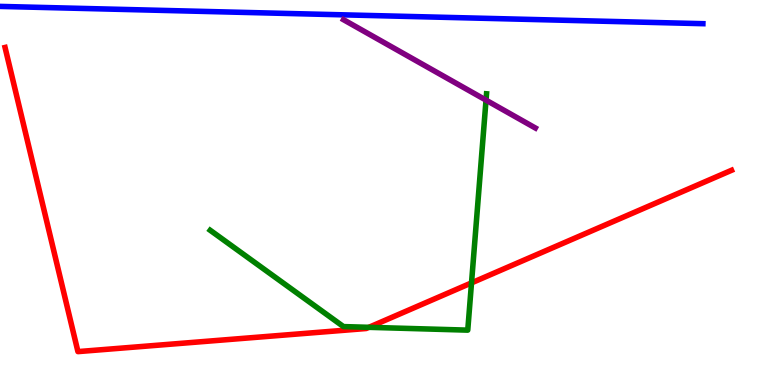[{'lines': ['blue', 'red'], 'intersections': []}, {'lines': ['green', 'red'], 'intersections': [{'x': 4.76, 'y': 1.5}, {'x': 6.08, 'y': 2.65}]}, {'lines': ['purple', 'red'], 'intersections': []}, {'lines': ['blue', 'green'], 'intersections': []}, {'lines': ['blue', 'purple'], 'intersections': []}, {'lines': ['green', 'purple'], 'intersections': [{'x': 6.27, 'y': 7.4}]}]